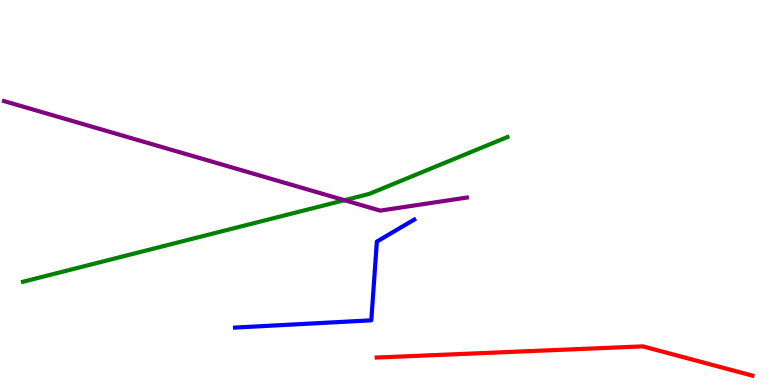[{'lines': ['blue', 'red'], 'intersections': []}, {'lines': ['green', 'red'], 'intersections': []}, {'lines': ['purple', 'red'], 'intersections': []}, {'lines': ['blue', 'green'], 'intersections': []}, {'lines': ['blue', 'purple'], 'intersections': []}, {'lines': ['green', 'purple'], 'intersections': [{'x': 4.44, 'y': 4.8}]}]